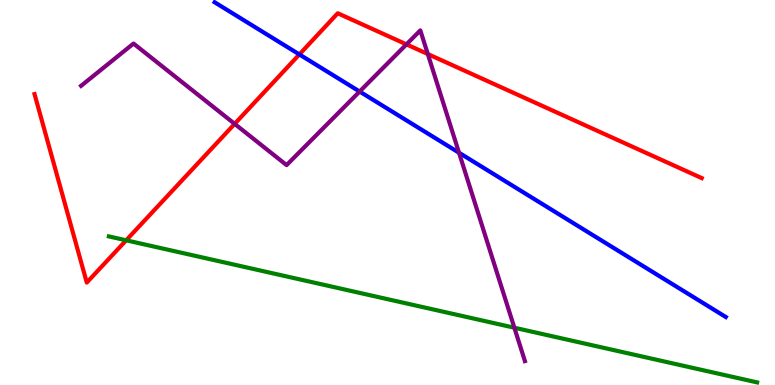[{'lines': ['blue', 'red'], 'intersections': [{'x': 3.86, 'y': 8.59}]}, {'lines': ['green', 'red'], 'intersections': [{'x': 1.63, 'y': 3.76}]}, {'lines': ['purple', 'red'], 'intersections': [{'x': 3.03, 'y': 6.78}, {'x': 5.24, 'y': 8.85}, {'x': 5.52, 'y': 8.6}]}, {'lines': ['blue', 'green'], 'intersections': []}, {'lines': ['blue', 'purple'], 'intersections': [{'x': 4.64, 'y': 7.62}, {'x': 5.92, 'y': 6.03}]}, {'lines': ['green', 'purple'], 'intersections': [{'x': 6.64, 'y': 1.49}]}]